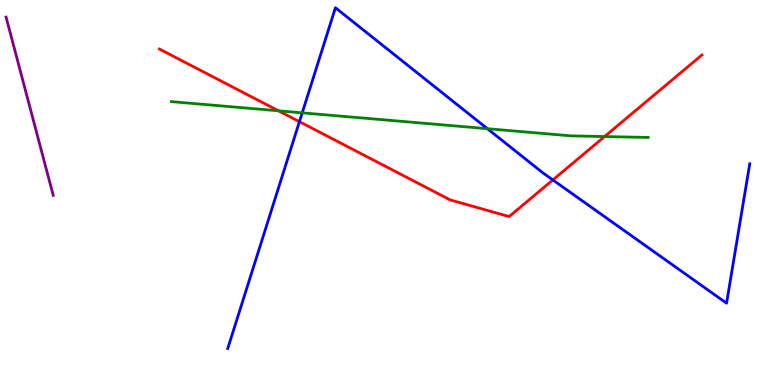[{'lines': ['blue', 'red'], 'intersections': [{'x': 3.86, 'y': 6.84}, {'x': 7.13, 'y': 5.33}]}, {'lines': ['green', 'red'], 'intersections': [{'x': 3.59, 'y': 7.12}, {'x': 7.8, 'y': 6.45}]}, {'lines': ['purple', 'red'], 'intersections': []}, {'lines': ['blue', 'green'], 'intersections': [{'x': 3.9, 'y': 7.07}, {'x': 6.29, 'y': 6.66}]}, {'lines': ['blue', 'purple'], 'intersections': []}, {'lines': ['green', 'purple'], 'intersections': []}]